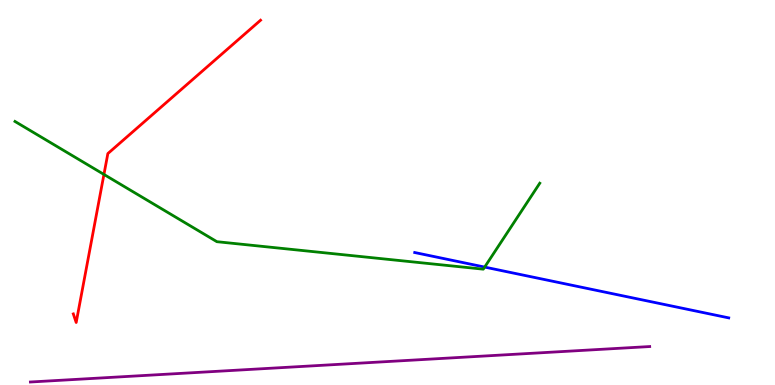[{'lines': ['blue', 'red'], 'intersections': []}, {'lines': ['green', 'red'], 'intersections': [{'x': 1.34, 'y': 5.47}]}, {'lines': ['purple', 'red'], 'intersections': []}, {'lines': ['blue', 'green'], 'intersections': [{'x': 6.25, 'y': 3.06}]}, {'lines': ['blue', 'purple'], 'intersections': []}, {'lines': ['green', 'purple'], 'intersections': []}]